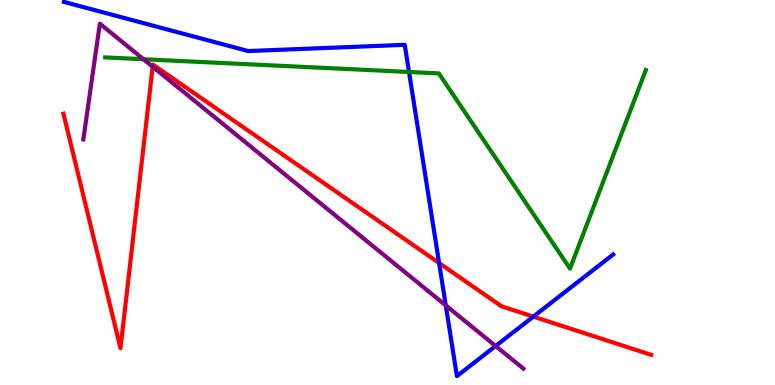[{'lines': ['blue', 'red'], 'intersections': [{'x': 5.67, 'y': 3.17}, {'x': 6.88, 'y': 1.78}]}, {'lines': ['green', 'red'], 'intersections': []}, {'lines': ['purple', 'red'], 'intersections': [{'x': 1.97, 'y': 8.27}]}, {'lines': ['blue', 'green'], 'intersections': [{'x': 5.28, 'y': 8.13}]}, {'lines': ['blue', 'purple'], 'intersections': [{'x': 5.75, 'y': 2.07}, {'x': 6.39, 'y': 1.01}]}, {'lines': ['green', 'purple'], 'intersections': [{'x': 1.85, 'y': 8.46}]}]